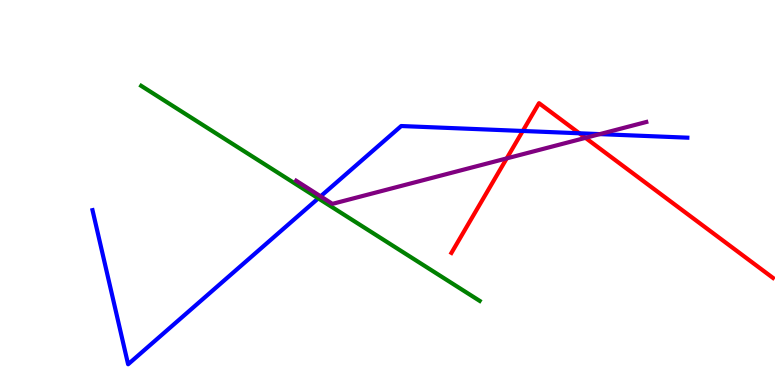[{'lines': ['blue', 'red'], 'intersections': [{'x': 6.75, 'y': 6.6}, {'x': 7.48, 'y': 6.54}]}, {'lines': ['green', 'red'], 'intersections': []}, {'lines': ['purple', 'red'], 'intersections': [{'x': 6.54, 'y': 5.89}, {'x': 7.55, 'y': 6.42}]}, {'lines': ['blue', 'green'], 'intersections': [{'x': 4.11, 'y': 4.85}]}, {'lines': ['blue', 'purple'], 'intersections': [{'x': 4.14, 'y': 4.9}, {'x': 7.74, 'y': 6.52}]}, {'lines': ['green', 'purple'], 'intersections': []}]